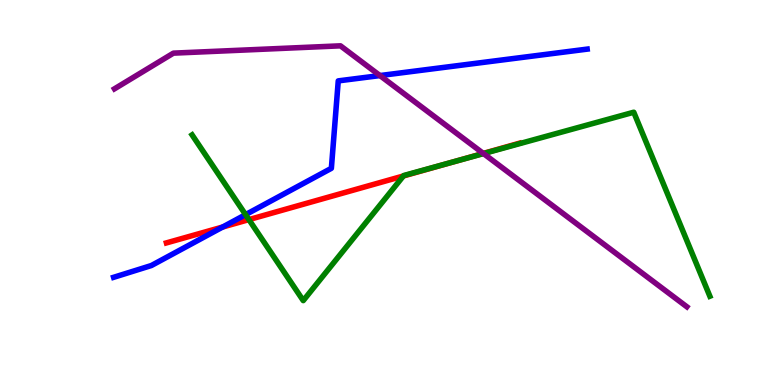[{'lines': ['blue', 'red'], 'intersections': [{'x': 2.87, 'y': 4.1}]}, {'lines': ['green', 'red'], 'intersections': [{'x': 3.21, 'y': 4.3}, {'x': 5.21, 'y': 5.43}, {'x': 5.85, 'y': 5.8}]}, {'lines': ['purple', 'red'], 'intersections': [{'x': 6.24, 'y': 6.02}]}, {'lines': ['blue', 'green'], 'intersections': [{'x': 3.17, 'y': 4.42}]}, {'lines': ['blue', 'purple'], 'intersections': [{'x': 4.9, 'y': 8.04}]}, {'lines': ['green', 'purple'], 'intersections': [{'x': 6.24, 'y': 6.01}]}]